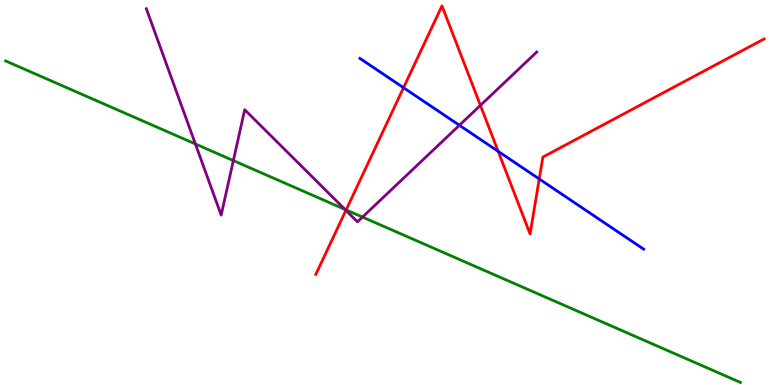[{'lines': ['blue', 'red'], 'intersections': [{'x': 5.21, 'y': 7.72}, {'x': 6.43, 'y': 6.07}, {'x': 6.96, 'y': 5.35}]}, {'lines': ['green', 'red'], 'intersections': [{'x': 4.47, 'y': 4.55}]}, {'lines': ['purple', 'red'], 'intersections': [{'x': 4.46, 'y': 4.54}, {'x': 6.2, 'y': 7.26}]}, {'lines': ['blue', 'green'], 'intersections': []}, {'lines': ['blue', 'purple'], 'intersections': [{'x': 5.93, 'y': 6.75}]}, {'lines': ['green', 'purple'], 'intersections': [{'x': 2.52, 'y': 6.26}, {'x': 3.01, 'y': 5.83}, {'x': 4.45, 'y': 4.56}, {'x': 4.68, 'y': 4.36}]}]